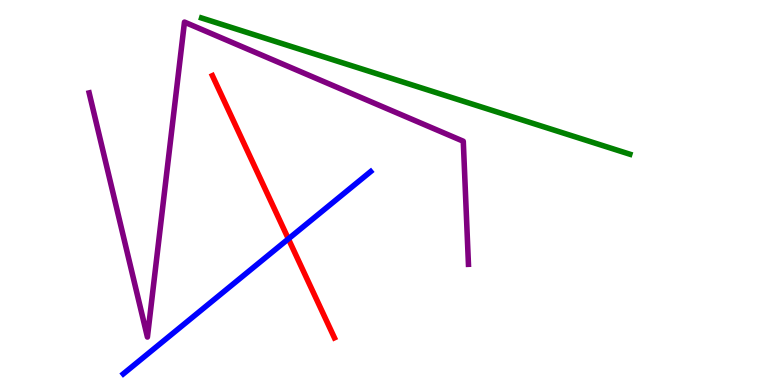[{'lines': ['blue', 'red'], 'intersections': [{'x': 3.72, 'y': 3.8}]}, {'lines': ['green', 'red'], 'intersections': []}, {'lines': ['purple', 'red'], 'intersections': []}, {'lines': ['blue', 'green'], 'intersections': []}, {'lines': ['blue', 'purple'], 'intersections': []}, {'lines': ['green', 'purple'], 'intersections': []}]